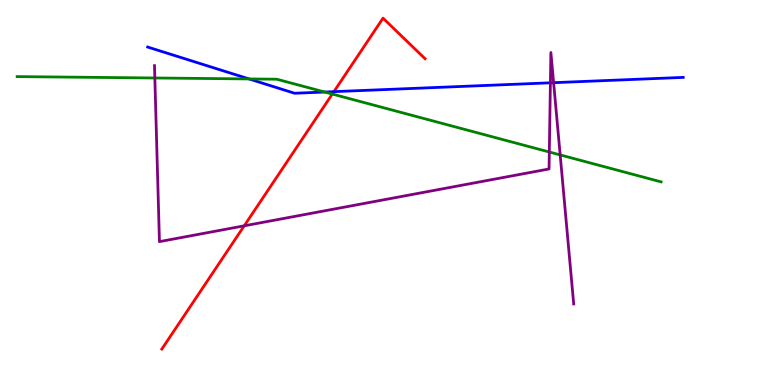[{'lines': ['blue', 'red'], 'intersections': [{'x': 4.31, 'y': 7.62}]}, {'lines': ['green', 'red'], 'intersections': [{'x': 4.29, 'y': 7.56}]}, {'lines': ['purple', 'red'], 'intersections': [{'x': 3.15, 'y': 4.13}]}, {'lines': ['blue', 'green'], 'intersections': [{'x': 3.21, 'y': 7.95}, {'x': 4.19, 'y': 7.61}]}, {'lines': ['blue', 'purple'], 'intersections': [{'x': 7.1, 'y': 7.85}, {'x': 7.14, 'y': 7.85}]}, {'lines': ['green', 'purple'], 'intersections': [{'x': 2.0, 'y': 7.97}, {'x': 7.09, 'y': 6.05}, {'x': 7.23, 'y': 5.98}]}]